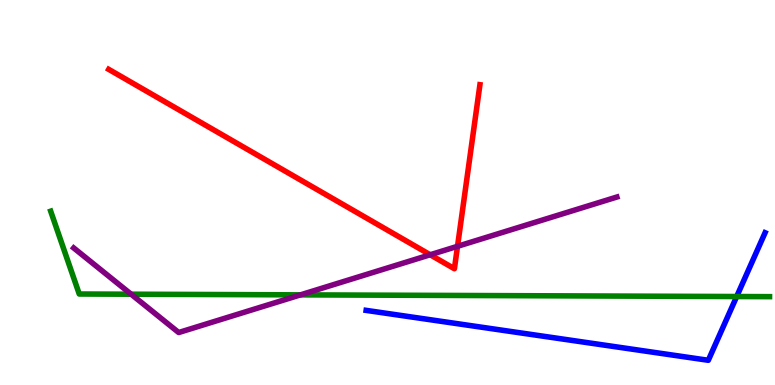[{'lines': ['blue', 'red'], 'intersections': []}, {'lines': ['green', 'red'], 'intersections': []}, {'lines': ['purple', 'red'], 'intersections': [{'x': 5.55, 'y': 3.38}, {'x': 5.9, 'y': 3.6}]}, {'lines': ['blue', 'green'], 'intersections': [{'x': 9.51, 'y': 2.3}]}, {'lines': ['blue', 'purple'], 'intersections': []}, {'lines': ['green', 'purple'], 'intersections': [{'x': 1.69, 'y': 2.36}, {'x': 3.88, 'y': 2.34}]}]